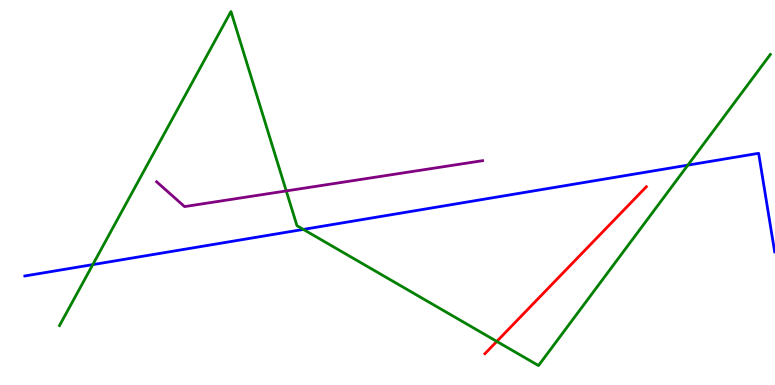[{'lines': ['blue', 'red'], 'intersections': []}, {'lines': ['green', 'red'], 'intersections': [{'x': 6.41, 'y': 1.13}]}, {'lines': ['purple', 'red'], 'intersections': []}, {'lines': ['blue', 'green'], 'intersections': [{'x': 1.2, 'y': 3.13}, {'x': 3.91, 'y': 4.04}, {'x': 8.88, 'y': 5.71}]}, {'lines': ['blue', 'purple'], 'intersections': []}, {'lines': ['green', 'purple'], 'intersections': [{'x': 3.69, 'y': 5.04}]}]